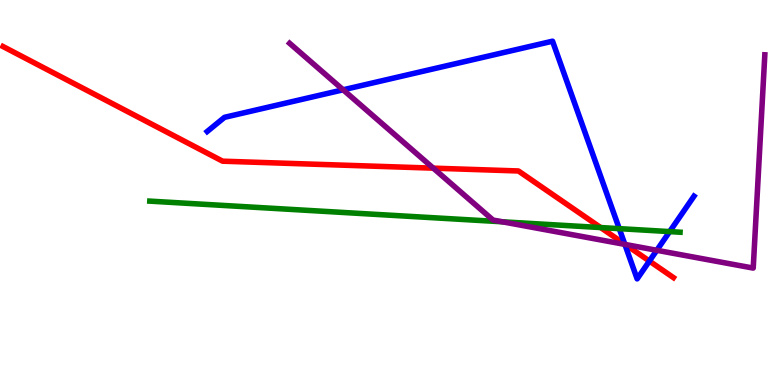[{'lines': ['blue', 'red'], 'intersections': [{'x': 8.06, 'y': 3.66}, {'x': 8.38, 'y': 3.22}]}, {'lines': ['green', 'red'], 'intersections': [{'x': 7.75, 'y': 4.09}]}, {'lines': ['purple', 'red'], 'intersections': [{'x': 5.59, 'y': 5.63}, {'x': 8.07, 'y': 3.65}]}, {'lines': ['blue', 'green'], 'intersections': [{'x': 7.99, 'y': 4.06}, {'x': 8.64, 'y': 3.98}]}, {'lines': ['blue', 'purple'], 'intersections': [{'x': 4.43, 'y': 7.67}, {'x': 8.06, 'y': 3.65}, {'x': 8.47, 'y': 3.5}]}, {'lines': ['green', 'purple'], 'intersections': [{'x': 6.48, 'y': 4.24}]}]